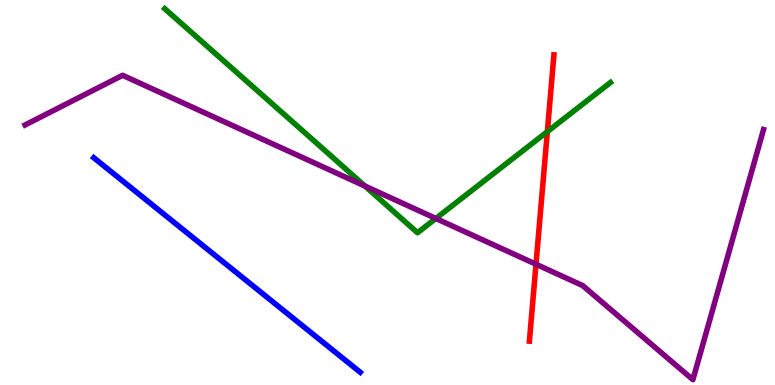[{'lines': ['blue', 'red'], 'intersections': []}, {'lines': ['green', 'red'], 'intersections': [{'x': 7.06, 'y': 6.58}]}, {'lines': ['purple', 'red'], 'intersections': [{'x': 6.92, 'y': 3.14}]}, {'lines': ['blue', 'green'], 'intersections': []}, {'lines': ['blue', 'purple'], 'intersections': []}, {'lines': ['green', 'purple'], 'intersections': [{'x': 4.71, 'y': 5.17}, {'x': 5.62, 'y': 4.33}]}]